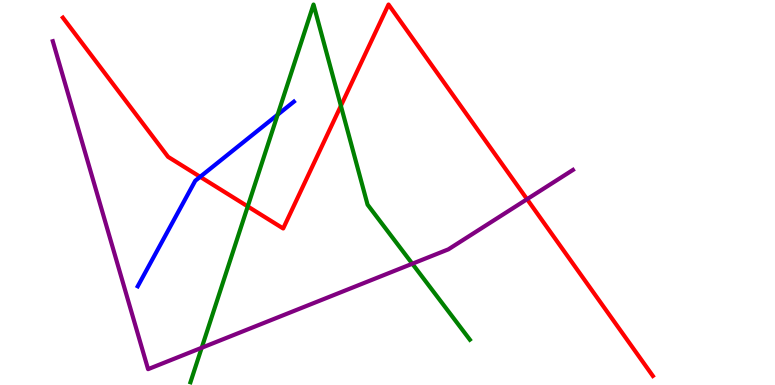[{'lines': ['blue', 'red'], 'intersections': [{'x': 2.58, 'y': 5.41}]}, {'lines': ['green', 'red'], 'intersections': [{'x': 3.2, 'y': 4.64}, {'x': 4.4, 'y': 7.25}]}, {'lines': ['purple', 'red'], 'intersections': [{'x': 6.8, 'y': 4.83}]}, {'lines': ['blue', 'green'], 'intersections': [{'x': 3.58, 'y': 7.02}]}, {'lines': ['blue', 'purple'], 'intersections': []}, {'lines': ['green', 'purple'], 'intersections': [{'x': 2.6, 'y': 0.967}, {'x': 5.32, 'y': 3.15}]}]